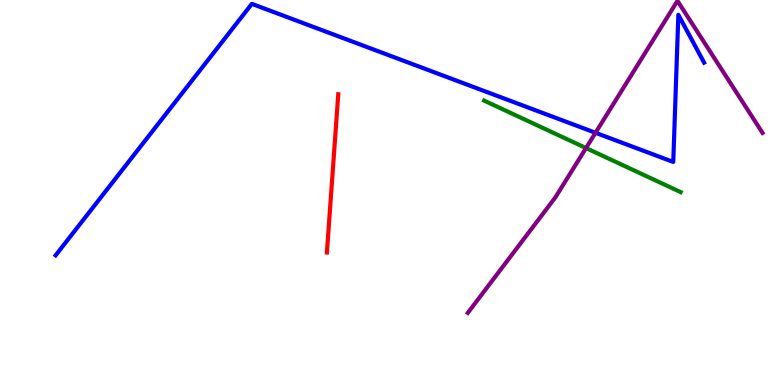[{'lines': ['blue', 'red'], 'intersections': []}, {'lines': ['green', 'red'], 'intersections': []}, {'lines': ['purple', 'red'], 'intersections': []}, {'lines': ['blue', 'green'], 'intersections': []}, {'lines': ['blue', 'purple'], 'intersections': [{'x': 7.68, 'y': 6.55}]}, {'lines': ['green', 'purple'], 'intersections': [{'x': 7.56, 'y': 6.15}]}]